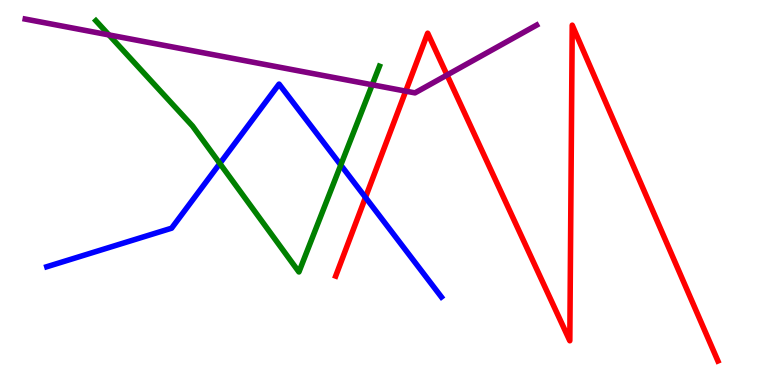[{'lines': ['blue', 'red'], 'intersections': [{'x': 4.72, 'y': 4.87}]}, {'lines': ['green', 'red'], 'intersections': []}, {'lines': ['purple', 'red'], 'intersections': [{'x': 5.24, 'y': 7.63}, {'x': 5.77, 'y': 8.05}]}, {'lines': ['blue', 'green'], 'intersections': [{'x': 2.84, 'y': 5.75}, {'x': 4.4, 'y': 5.71}]}, {'lines': ['blue', 'purple'], 'intersections': []}, {'lines': ['green', 'purple'], 'intersections': [{'x': 1.41, 'y': 9.09}, {'x': 4.8, 'y': 7.8}]}]